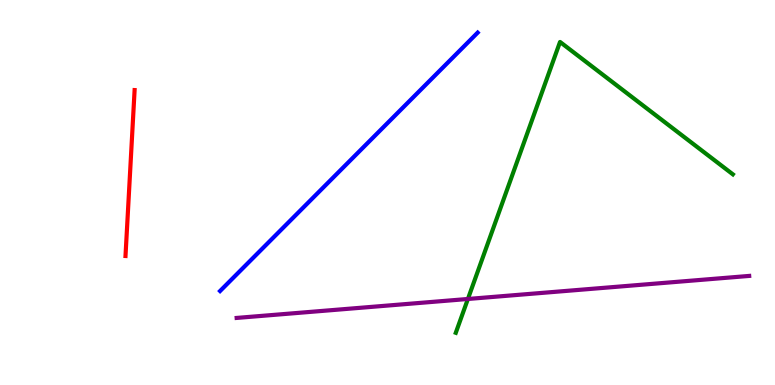[{'lines': ['blue', 'red'], 'intersections': []}, {'lines': ['green', 'red'], 'intersections': []}, {'lines': ['purple', 'red'], 'intersections': []}, {'lines': ['blue', 'green'], 'intersections': []}, {'lines': ['blue', 'purple'], 'intersections': []}, {'lines': ['green', 'purple'], 'intersections': [{'x': 6.04, 'y': 2.23}]}]